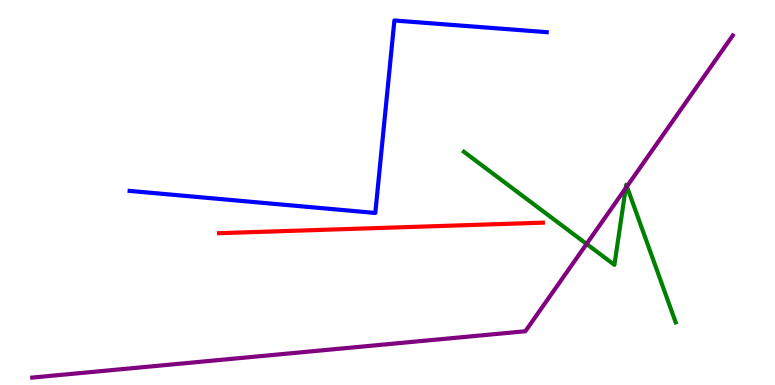[{'lines': ['blue', 'red'], 'intersections': []}, {'lines': ['green', 'red'], 'intersections': []}, {'lines': ['purple', 'red'], 'intersections': []}, {'lines': ['blue', 'green'], 'intersections': []}, {'lines': ['blue', 'purple'], 'intersections': []}, {'lines': ['green', 'purple'], 'intersections': [{'x': 7.57, 'y': 3.66}, {'x': 8.07, 'y': 5.11}, {'x': 8.09, 'y': 5.16}]}]